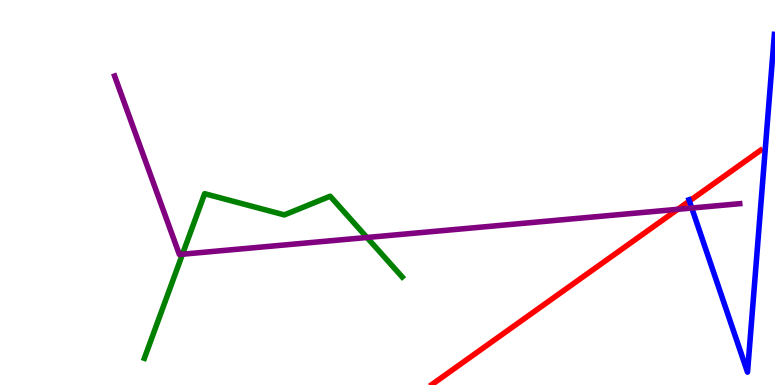[{'lines': ['blue', 'red'], 'intersections': [{'x': 8.9, 'y': 4.78}]}, {'lines': ['green', 'red'], 'intersections': []}, {'lines': ['purple', 'red'], 'intersections': [{'x': 8.75, 'y': 4.56}]}, {'lines': ['blue', 'green'], 'intersections': []}, {'lines': ['blue', 'purple'], 'intersections': [{'x': 8.93, 'y': 4.6}]}, {'lines': ['green', 'purple'], 'intersections': [{'x': 2.35, 'y': 3.4}, {'x': 4.74, 'y': 3.83}]}]